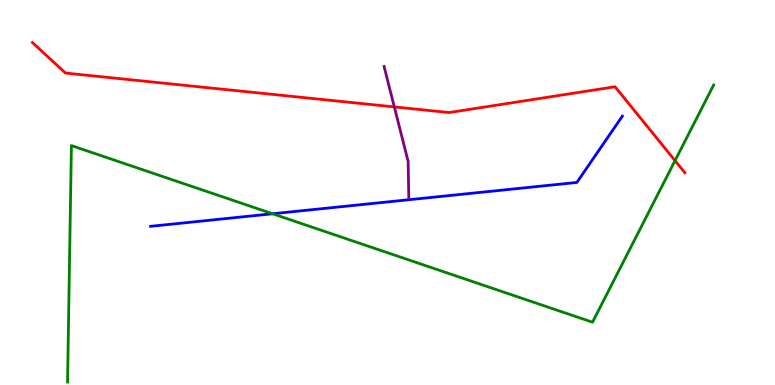[{'lines': ['blue', 'red'], 'intersections': []}, {'lines': ['green', 'red'], 'intersections': [{'x': 8.71, 'y': 5.83}]}, {'lines': ['purple', 'red'], 'intersections': [{'x': 5.09, 'y': 7.22}]}, {'lines': ['blue', 'green'], 'intersections': [{'x': 3.52, 'y': 4.45}]}, {'lines': ['blue', 'purple'], 'intersections': []}, {'lines': ['green', 'purple'], 'intersections': []}]